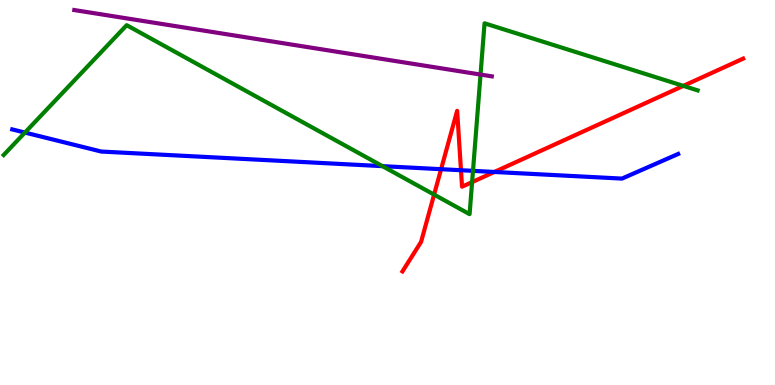[{'lines': ['blue', 'red'], 'intersections': [{'x': 5.69, 'y': 5.61}, {'x': 5.95, 'y': 5.58}, {'x': 6.38, 'y': 5.53}]}, {'lines': ['green', 'red'], 'intersections': [{'x': 5.6, 'y': 4.95}, {'x': 6.09, 'y': 5.27}, {'x': 8.82, 'y': 7.77}]}, {'lines': ['purple', 'red'], 'intersections': []}, {'lines': ['blue', 'green'], 'intersections': [{'x': 0.322, 'y': 6.56}, {'x': 4.94, 'y': 5.68}, {'x': 6.1, 'y': 5.56}]}, {'lines': ['blue', 'purple'], 'intersections': []}, {'lines': ['green', 'purple'], 'intersections': [{'x': 6.2, 'y': 8.06}]}]